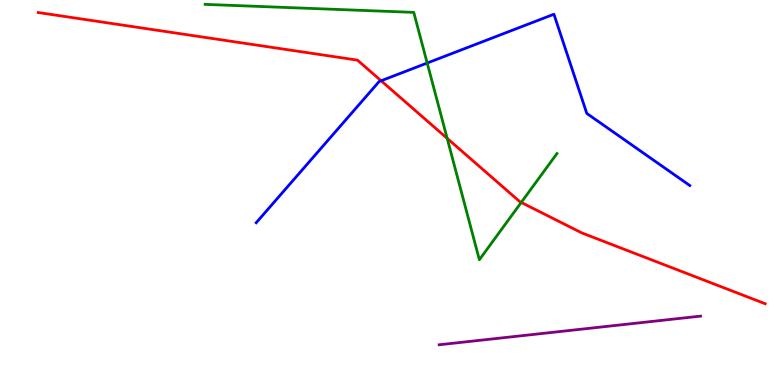[{'lines': ['blue', 'red'], 'intersections': [{'x': 4.92, 'y': 7.9}]}, {'lines': ['green', 'red'], 'intersections': [{'x': 5.77, 'y': 6.41}, {'x': 6.73, 'y': 4.74}]}, {'lines': ['purple', 'red'], 'intersections': []}, {'lines': ['blue', 'green'], 'intersections': [{'x': 5.51, 'y': 8.36}]}, {'lines': ['blue', 'purple'], 'intersections': []}, {'lines': ['green', 'purple'], 'intersections': []}]